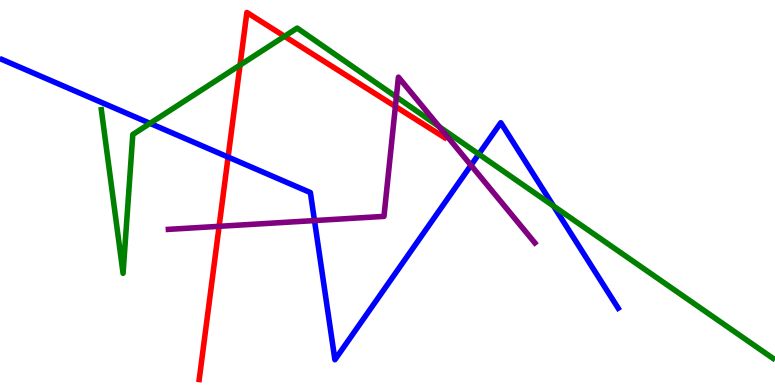[{'lines': ['blue', 'red'], 'intersections': [{'x': 2.94, 'y': 5.92}]}, {'lines': ['green', 'red'], 'intersections': [{'x': 3.1, 'y': 8.31}, {'x': 3.67, 'y': 9.06}]}, {'lines': ['purple', 'red'], 'intersections': [{'x': 2.83, 'y': 4.12}, {'x': 5.1, 'y': 7.24}]}, {'lines': ['blue', 'green'], 'intersections': [{'x': 1.94, 'y': 6.8}, {'x': 6.18, 'y': 6.0}, {'x': 7.14, 'y': 4.65}]}, {'lines': ['blue', 'purple'], 'intersections': [{'x': 4.06, 'y': 4.27}, {'x': 6.08, 'y': 5.71}]}, {'lines': ['green', 'purple'], 'intersections': [{'x': 5.11, 'y': 7.48}, {'x': 5.67, 'y': 6.71}]}]